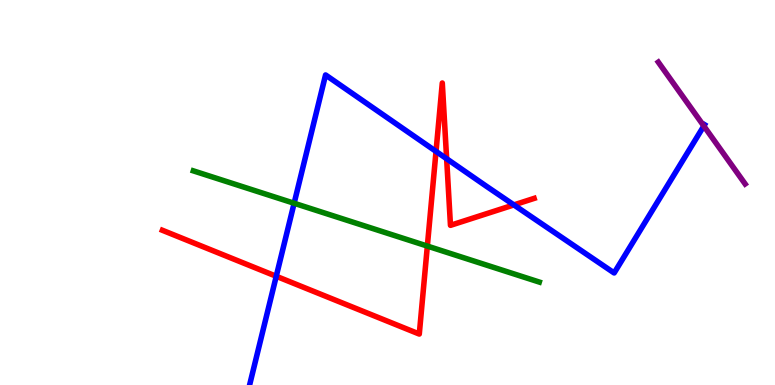[{'lines': ['blue', 'red'], 'intersections': [{'x': 3.56, 'y': 2.82}, {'x': 5.63, 'y': 6.07}, {'x': 5.76, 'y': 5.88}, {'x': 6.63, 'y': 4.68}]}, {'lines': ['green', 'red'], 'intersections': [{'x': 5.51, 'y': 3.61}]}, {'lines': ['purple', 'red'], 'intersections': []}, {'lines': ['blue', 'green'], 'intersections': [{'x': 3.8, 'y': 4.72}]}, {'lines': ['blue', 'purple'], 'intersections': [{'x': 9.08, 'y': 6.73}]}, {'lines': ['green', 'purple'], 'intersections': []}]